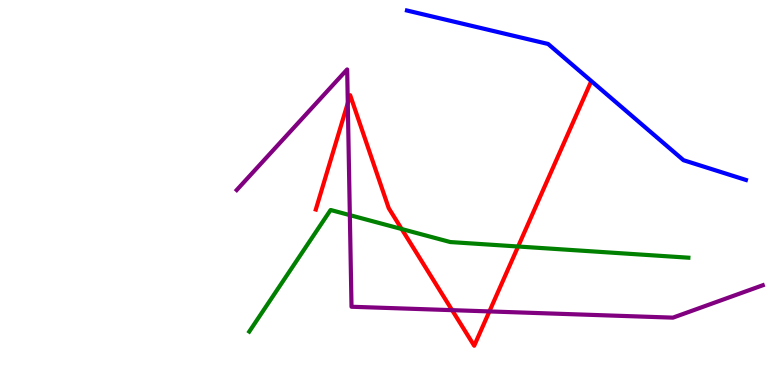[{'lines': ['blue', 'red'], 'intersections': []}, {'lines': ['green', 'red'], 'intersections': [{'x': 5.18, 'y': 4.05}, {'x': 6.69, 'y': 3.6}]}, {'lines': ['purple', 'red'], 'intersections': [{'x': 4.49, 'y': 7.32}, {'x': 5.83, 'y': 1.94}, {'x': 6.31, 'y': 1.91}]}, {'lines': ['blue', 'green'], 'intersections': []}, {'lines': ['blue', 'purple'], 'intersections': []}, {'lines': ['green', 'purple'], 'intersections': [{'x': 4.51, 'y': 4.41}]}]